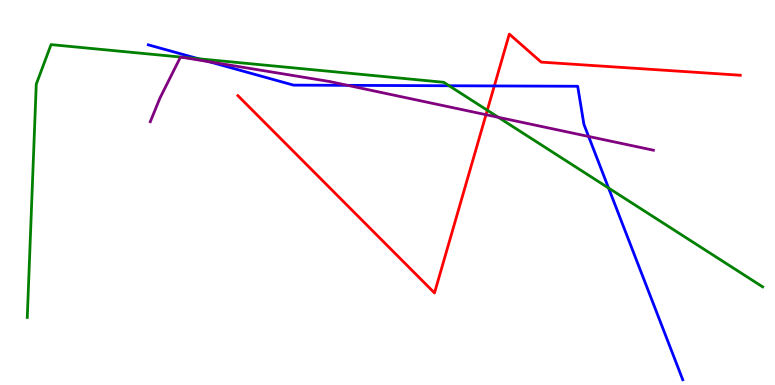[{'lines': ['blue', 'red'], 'intersections': [{'x': 6.38, 'y': 7.77}]}, {'lines': ['green', 'red'], 'intersections': [{'x': 6.29, 'y': 7.14}]}, {'lines': ['purple', 'red'], 'intersections': [{'x': 6.27, 'y': 7.02}]}, {'lines': ['blue', 'green'], 'intersections': [{'x': 2.56, 'y': 8.47}, {'x': 5.79, 'y': 7.77}, {'x': 7.85, 'y': 5.12}]}, {'lines': ['blue', 'purple'], 'intersections': [{'x': 2.7, 'y': 8.4}, {'x': 4.49, 'y': 7.78}, {'x': 7.59, 'y': 6.46}]}, {'lines': ['green', 'purple'], 'intersections': [{'x': 6.43, 'y': 6.95}]}]